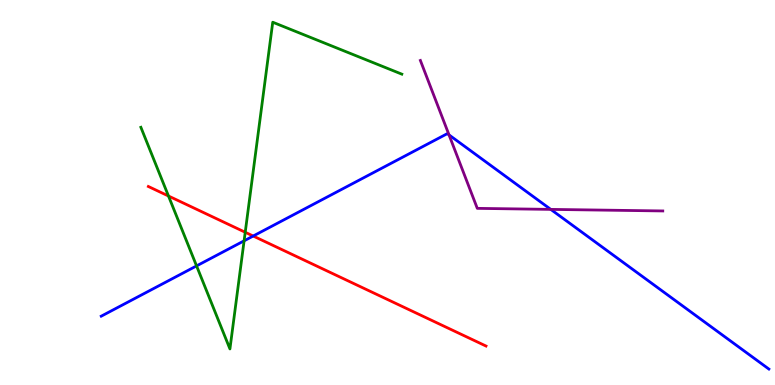[{'lines': ['blue', 'red'], 'intersections': [{'x': 3.27, 'y': 3.87}]}, {'lines': ['green', 'red'], 'intersections': [{'x': 2.17, 'y': 4.91}, {'x': 3.16, 'y': 3.97}]}, {'lines': ['purple', 'red'], 'intersections': []}, {'lines': ['blue', 'green'], 'intersections': [{'x': 2.54, 'y': 3.09}, {'x': 3.15, 'y': 3.74}]}, {'lines': ['blue', 'purple'], 'intersections': [{'x': 5.79, 'y': 6.5}, {'x': 7.11, 'y': 4.56}]}, {'lines': ['green', 'purple'], 'intersections': []}]